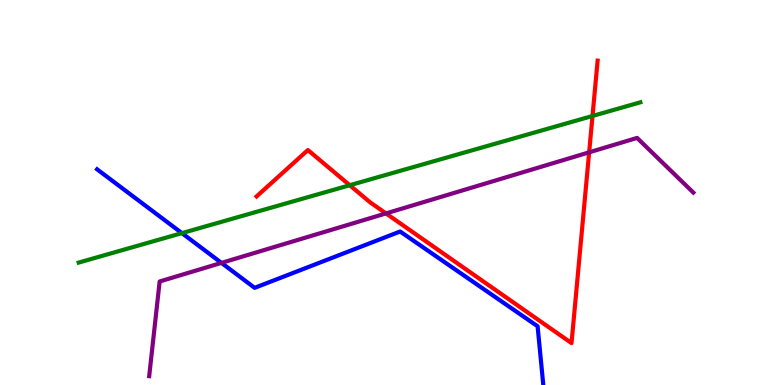[{'lines': ['blue', 'red'], 'intersections': []}, {'lines': ['green', 'red'], 'intersections': [{'x': 4.51, 'y': 5.19}, {'x': 7.65, 'y': 6.99}]}, {'lines': ['purple', 'red'], 'intersections': [{'x': 4.98, 'y': 4.46}, {'x': 7.6, 'y': 6.04}]}, {'lines': ['blue', 'green'], 'intersections': [{'x': 2.35, 'y': 3.94}]}, {'lines': ['blue', 'purple'], 'intersections': [{'x': 2.86, 'y': 3.17}]}, {'lines': ['green', 'purple'], 'intersections': []}]